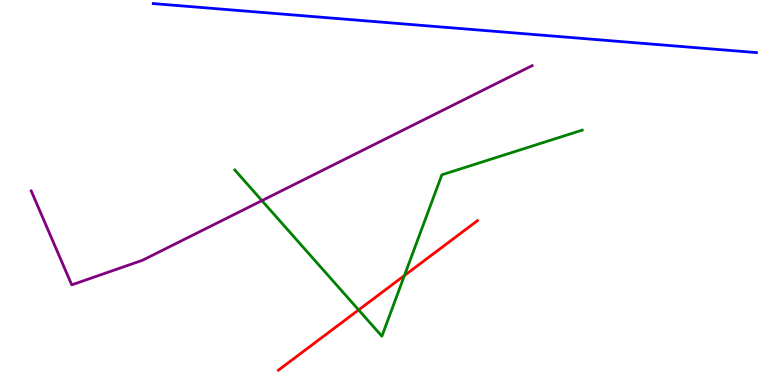[{'lines': ['blue', 'red'], 'intersections': []}, {'lines': ['green', 'red'], 'intersections': [{'x': 4.63, 'y': 1.95}, {'x': 5.22, 'y': 2.84}]}, {'lines': ['purple', 'red'], 'intersections': []}, {'lines': ['blue', 'green'], 'intersections': []}, {'lines': ['blue', 'purple'], 'intersections': []}, {'lines': ['green', 'purple'], 'intersections': [{'x': 3.38, 'y': 4.79}]}]